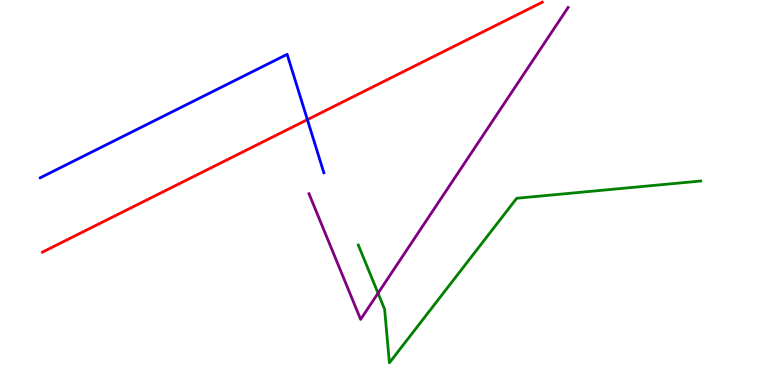[{'lines': ['blue', 'red'], 'intersections': [{'x': 3.97, 'y': 6.89}]}, {'lines': ['green', 'red'], 'intersections': []}, {'lines': ['purple', 'red'], 'intersections': []}, {'lines': ['blue', 'green'], 'intersections': []}, {'lines': ['blue', 'purple'], 'intersections': []}, {'lines': ['green', 'purple'], 'intersections': [{'x': 4.88, 'y': 2.38}]}]